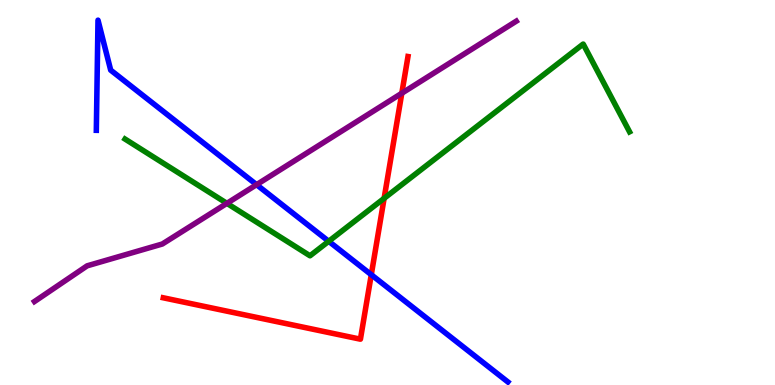[{'lines': ['blue', 'red'], 'intersections': [{'x': 4.79, 'y': 2.86}]}, {'lines': ['green', 'red'], 'intersections': [{'x': 4.96, 'y': 4.85}]}, {'lines': ['purple', 'red'], 'intersections': [{'x': 5.18, 'y': 7.58}]}, {'lines': ['blue', 'green'], 'intersections': [{'x': 4.24, 'y': 3.73}]}, {'lines': ['blue', 'purple'], 'intersections': [{'x': 3.31, 'y': 5.2}]}, {'lines': ['green', 'purple'], 'intersections': [{'x': 2.93, 'y': 4.72}]}]